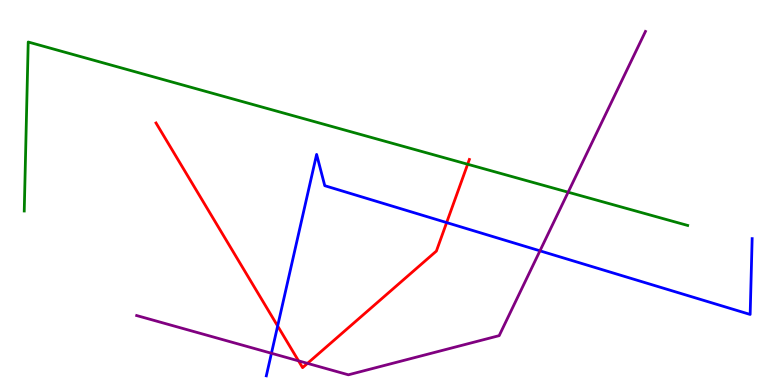[{'lines': ['blue', 'red'], 'intersections': [{'x': 3.58, 'y': 1.53}, {'x': 5.76, 'y': 4.22}]}, {'lines': ['green', 'red'], 'intersections': [{'x': 6.03, 'y': 5.73}]}, {'lines': ['purple', 'red'], 'intersections': [{'x': 3.85, 'y': 0.627}, {'x': 3.97, 'y': 0.562}]}, {'lines': ['blue', 'green'], 'intersections': []}, {'lines': ['blue', 'purple'], 'intersections': [{'x': 3.5, 'y': 0.824}, {'x': 6.97, 'y': 3.49}]}, {'lines': ['green', 'purple'], 'intersections': [{'x': 7.33, 'y': 5.01}]}]